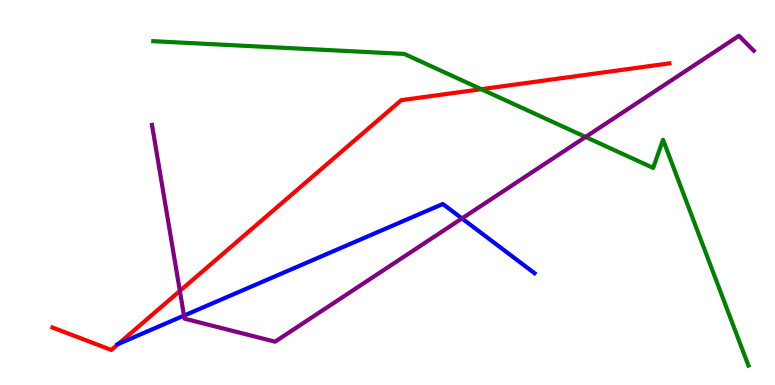[{'lines': ['blue', 'red'], 'intersections': [{'x': 1.53, 'y': 1.07}]}, {'lines': ['green', 'red'], 'intersections': [{'x': 6.21, 'y': 7.68}]}, {'lines': ['purple', 'red'], 'intersections': [{'x': 2.32, 'y': 2.44}]}, {'lines': ['blue', 'green'], 'intersections': []}, {'lines': ['blue', 'purple'], 'intersections': [{'x': 2.37, 'y': 1.8}, {'x': 5.96, 'y': 4.33}]}, {'lines': ['green', 'purple'], 'intersections': [{'x': 7.56, 'y': 6.44}]}]